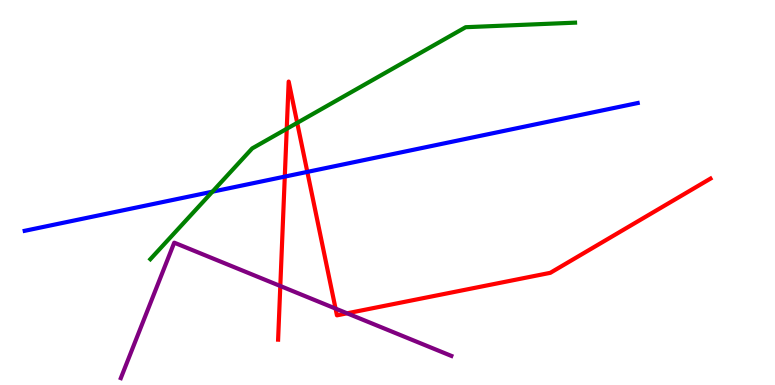[{'lines': ['blue', 'red'], 'intersections': [{'x': 3.67, 'y': 5.41}, {'x': 3.97, 'y': 5.53}]}, {'lines': ['green', 'red'], 'intersections': [{'x': 3.7, 'y': 6.65}, {'x': 3.83, 'y': 6.81}]}, {'lines': ['purple', 'red'], 'intersections': [{'x': 3.62, 'y': 2.57}, {'x': 4.33, 'y': 1.98}, {'x': 4.48, 'y': 1.86}]}, {'lines': ['blue', 'green'], 'intersections': [{'x': 2.74, 'y': 5.02}]}, {'lines': ['blue', 'purple'], 'intersections': []}, {'lines': ['green', 'purple'], 'intersections': []}]